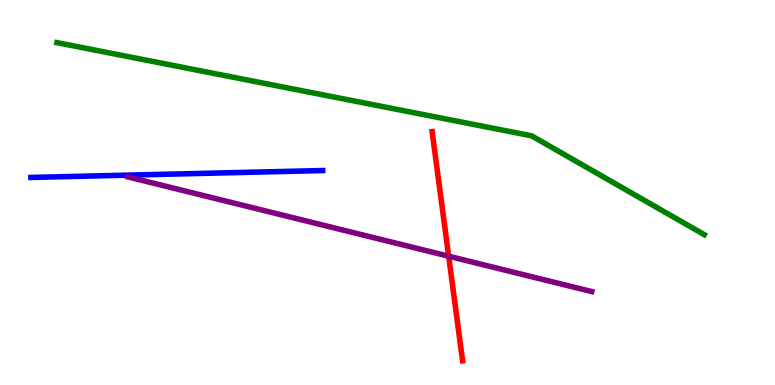[{'lines': ['blue', 'red'], 'intersections': []}, {'lines': ['green', 'red'], 'intersections': []}, {'lines': ['purple', 'red'], 'intersections': [{'x': 5.79, 'y': 3.35}]}, {'lines': ['blue', 'green'], 'intersections': []}, {'lines': ['blue', 'purple'], 'intersections': []}, {'lines': ['green', 'purple'], 'intersections': []}]